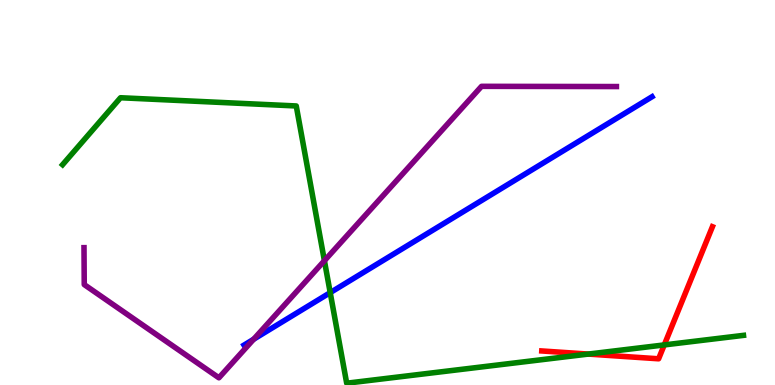[{'lines': ['blue', 'red'], 'intersections': []}, {'lines': ['green', 'red'], 'intersections': [{'x': 7.59, 'y': 0.803}, {'x': 8.57, 'y': 1.04}]}, {'lines': ['purple', 'red'], 'intersections': []}, {'lines': ['blue', 'green'], 'intersections': [{'x': 4.26, 'y': 2.4}]}, {'lines': ['blue', 'purple'], 'intersections': [{'x': 3.27, 'y': 1.19}]}, {'lines': ['green', 'purple'], 'intersections': [{'x': 4.19, 'y': 3.23}]}]